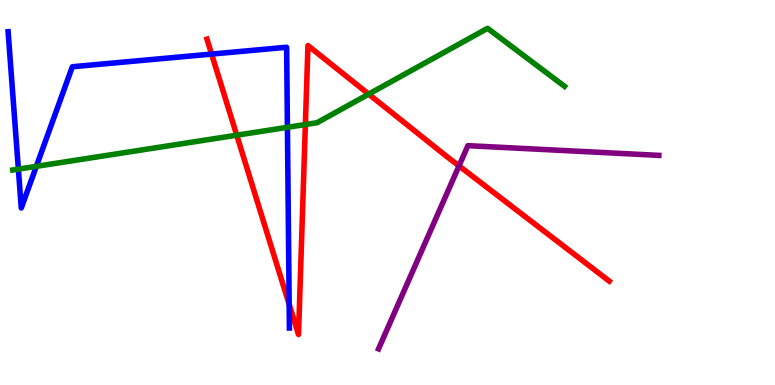[{'lines': ['blue', 'red'], 'intersections': [{'x': 2.73, 'y': 8.6}, {'x': 3.73, 'y': 2.09}]}, {'lines': ['green', 'red'], 'intersections': [{'x': 3.05, 'y': 6.49}, {'x': 3.94, 'y': 6.77}, {'x': 4.76, 'y': 7.56}]}, {'lines': ['purple', 'red'], 'intersections': [{'x': 5.92, 'y': 5.69}]}, {'lines': ['blue', 'green'], 'intersections': [{'x': 0.237, 'y': 5.61}, {'x': 0.469, 'y': 5.68}, {'x': 3.71, 'y': 6.69}]}, {'lines': ['blue', 'purple'], 'intersections': []}, {'lines': ['green', 'purple'], 'intersections': []}]